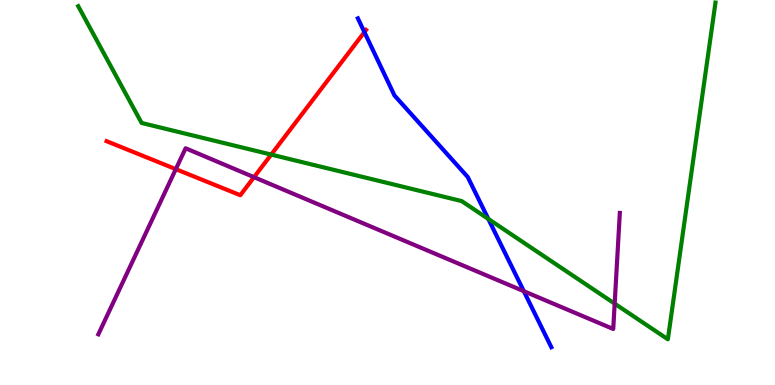[{'lines': ['blue', 'red'], 'intersections': [{'x': 4.7, 'y': 9.17}]}, {'lines': ['green', 'red'], 'intersections': [{'x': 3.5, 'y': 5.98}]}, {'lines': ['purple', 'red'], 'intersections': [{'x': 2.27, 'y': 5.61}, {'x': 3.28, 'y': 5.4}]}, {'lines': ['blue', 'green'], 'intersections': [{'x': 6.3, 'y': 4.31}]}, {'lines': ['blue', 'purple'], 'intersections': [{'x': 6.76, 'y': 2.44}]}, {'lines': ['green', 'purple'], 'intersections': [{'x': 7.93, 'y': 2.11}]}]